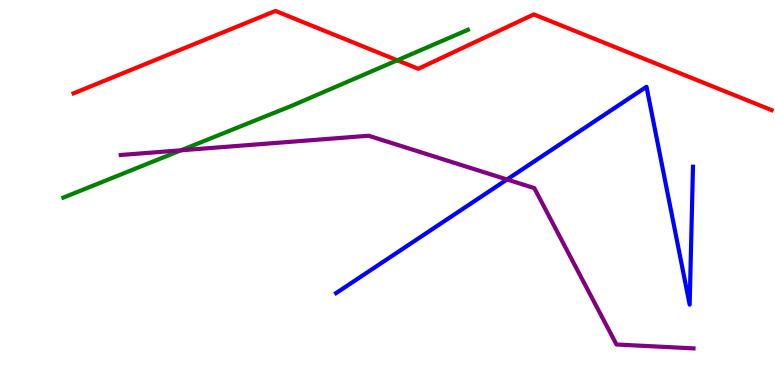[{'lines': ['blue', 'red'], 'intersections': []}, {'lines': ['green', 'red'], 'intersections': [{'x': 5.13, 'y': 8.43}]}, {'lines': ['purple', 'red'], 'intersections': []}, {'lines': ['blue', 'green'], 'intersections': []}, {'lines': ['blue', 'purple'], 'intersections': [{'x': 6.54, 'y': 5.34}]}, {'lines': ['green', 'purple'], 'intersections': [{'x': 2.34, 'y': 6.1}]}]